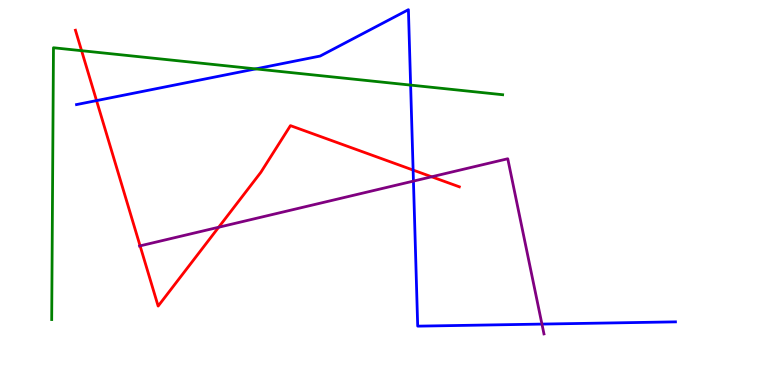[{'lines': ['blue', 'red'], 'intersections': [{'x': 1.25, 'y': 7.39}, {'x': 5.33, 'y': 5.58}]}, {'lines': ['green', 'red'], 'intersections': [{'x': 1.05, 'y': 8.68}]}, {'lines': ['purple', 'red'], 'intersections': [{'x': 1.81, 'y': 3.61}, {'x': 2.82, 'y': 4.1}, {'x': 5.57, 'y': 5.41}]}, {'lines': ['blue', 'green'], 'intersections': [{'x': 3.3, 'y': 8.21}, {'x': 5.3, 'y': 7.79}]}, {'lines': ['blue', 'purple'], 'intersections': [{'x': 5.33, 'y': 5.3}, {'x': 6.99, 'y': 1.58}]}, {'lines': ['green', 'purple'], 'intersections': []}]